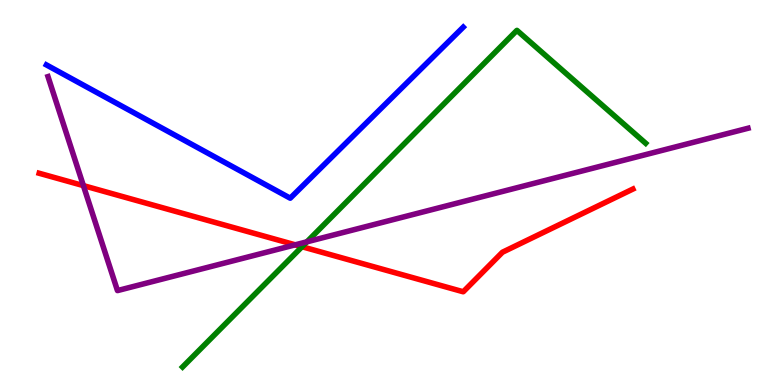[{'lines': ['blue', 'red'], 'intersections': []}, {'lines': ['green', 'red'], 'intersections': [{'x': 3.9, 'y': 3.59}]}, {'lines': ['purple', 'red'], 'intersections': [{'x': 1.08, 'y': 5.18}, {'x': 3.81, 'y': 3.64}]}, {'lines': ['blue', 'green'], 'intersections': []}, {'lines': ['blue', 'purple'], 'intersections': []}, {'lines': ['green', 'purple'], 'intersections': [{'x': 3.96, 'y': 3.72}]}]